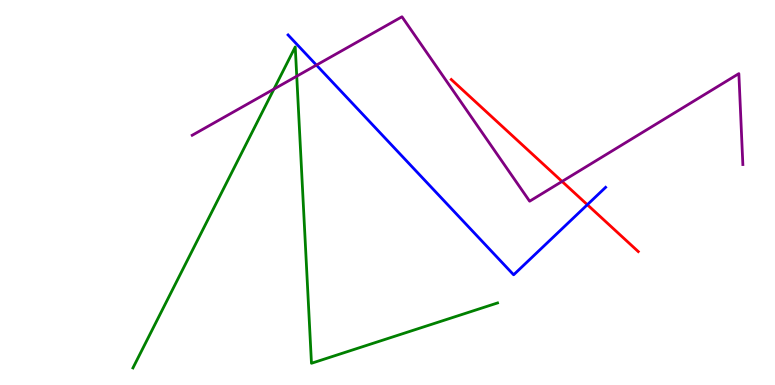[{'lines': ['blue', 'red'], 'intersections': [{'x': 7.58, 'y': 4.68}]}, {'lines': ['green', 'red'], 'intersections': []}, {'lines': ['purple', 'red'], 'intersections': [{'x': 7.25, 'y': 5.29}]}, {'lines': ['blue', 'green'], 'intersections': []}, {'lines': ['blue', 'purple'], 'intersections': [{'x': 4.08, 'y': 8.31}]}, {'lines': ['green', 'purple'], 'intersections': [{'x': 3.53, 'y': 7.69}, {'x': 3.83, 'y': 8.02}]}]